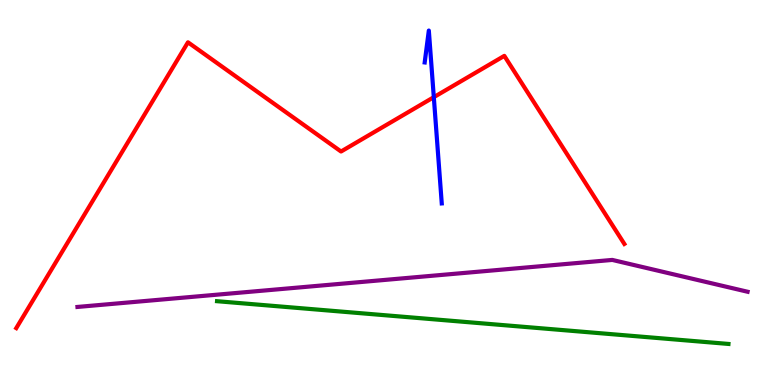[{'lines': ['blue', 'red'], 'intersections': [{'x': 5.6, 'y': 7.48}]}, {'lines': ['green', 'red'], 'intersections': []}, {'lines': ['purple', 'red'], 'intersections': []}, {'lines': ['blue', 'green'], 'intersections': []}, {'lines': ['blue', 'purple'], 'intersections': []}, {'lines': ['green', 'purple'], 'intersections': []}]